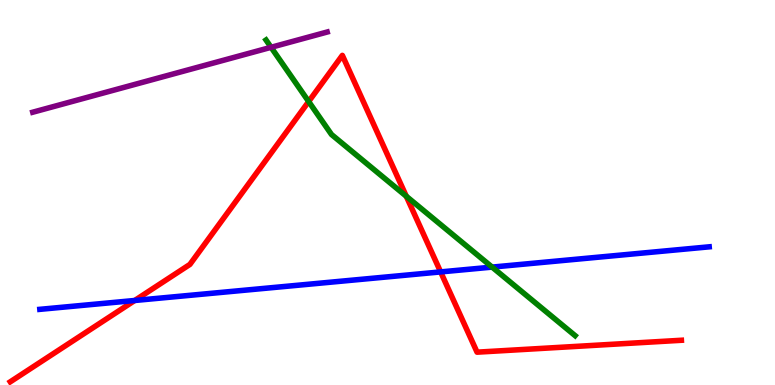[{'lines': ['blue', 'red'], 'intersections': [{'x': 1.74, 'y': 2.2}, {'x': 5.69, 'y': 2.94}]}, {'lines': ['green', 'red'], 'intersections': [{'x': 3.98, 'y': 7.36}, {'x': 5.24, 'y': 4.9}]}, {'lines': ['purple', 'red'], 'intersections': []}, {'lines': ['blue', 'green'], 'intersections': [{'x': 6.35, 'y': 3.06}]}, {'lines': ['blue', 'purple'], 'intersections': []}, {'lines': ['green', 'purple'], 'intersections': [{'x': 3.5, 'y': 8.77}]}]